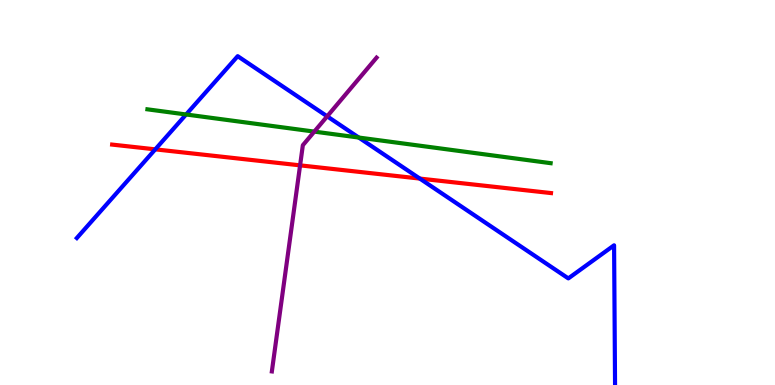[{'lines': ['blue', 'red'], 'intersections': [{'x': 2.0, 'y': 6.12}, {'x': 5.42, 'y': 5.36}]}, {'lines': ['green', 'red'], 'intersections': []}, {'lines': ['purple', 'red'], 'intersections': [{'x': 3.87, 'y': 5.71}]}, {'lines': ['blue', 'green'], 'intersections': [{'x': 2.4, 'y': 7.03}, {'x': 4.63, 'y': 6.43}]}, {'lines': ['blue', 'purple'], 'intersections': [{'x': 4.22, 'y': 6.98}]}, {'lines': ['green', 'purple'], 'intersections': [{'x': 4.06, 'y': 6.58}]}]